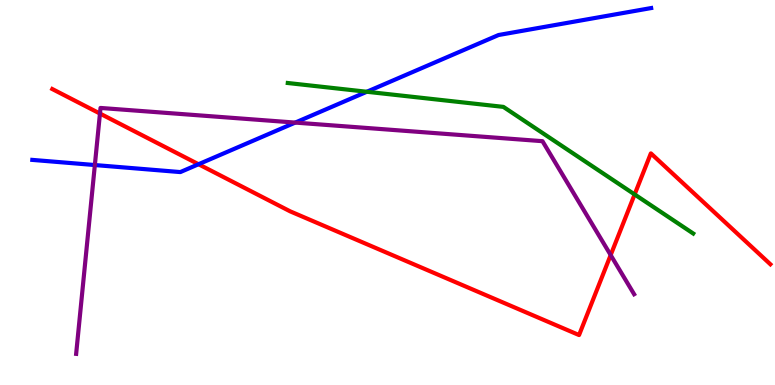[{'lines': ['blue', 'red'], 'intersections': [{'x': 2.56, 'y': 5.73}]}, {'lines': ['green', 'red'], 'intersections': [{'x': 8.19, 'y': 4.95}]}, {'lines': ['purple', 'red'], 'intersections': [{'x': 1.29, 'y': 7.05}, {'x': 7.88, 'y': 3.37}]}, {'lines': ['blue', 'green'], 'intersections': [{'x': 4.73, 'y': 7.62}]}, {'lines': ['blue', 'purple'], 'intersections': [{'x': 1.22, 'y': 5.71}, {'x': 3.81, 'y': 6.82}]}, {'lines': ['green', 'purple'], 'intersections': []}]